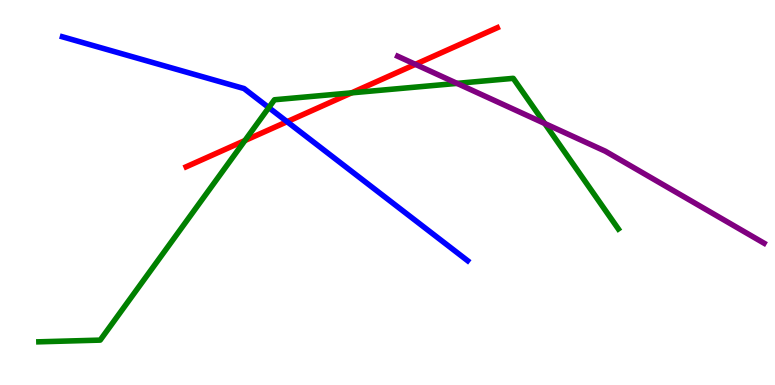[{'lines': ['blue', 'red'], 'intersections': [{'x': 3.7, 'y': 6.84}]}, {'lines': ['green', 'red'], 'intersections': [{'x': 3.16, 'y': 6.35}, {'x': 4.54, 'y': 7.59}]}, {'lines': ['purple', 'red'], 'intersections': [{'x': 5.36, 'y': 8.33}]}, {'lines': ['blue', 'green'], 'intersections': [{'x': 3.47, 'y': 7.2}]}, {'lines': ['blue', 'purple'], 'intersections': []}, {'lines': ['green', 'purple'], 'intersections': [{'x': 5.9, 'y': 7.83}, {'x': 7.03, 'y': 6.79}]}]